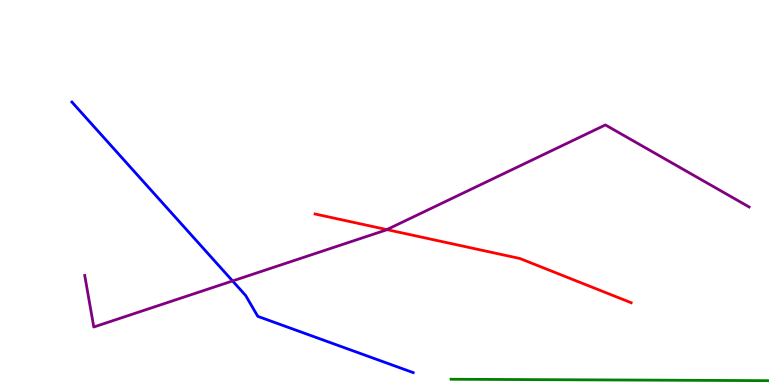[{'lines': ['blue', 'red'], 'intersections': []}, {'lines': ['green', 'red'], 'intersections': []}, {'lines': ['purple', 'red'], 'intersections': [{'x': 4.99, 'y': 4.04}]}, {'lines': ['blue', 'green'], 'intersections': []}, {'lines': ['blue', 'purple'], 'intersections': [{'x': 3.0, 'y': 2.7}]}, {'lines': ['green', 'purple'], 'intersections': []}]